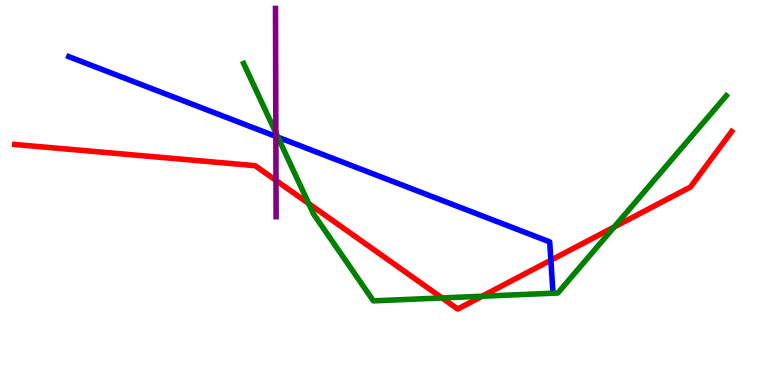[{'lines': ['blue', 'red'], 'intersections': [{'x': 7.11, 'y': 3.24}]}, {'lines': ['green', 'red'], 'intersections': [{'x': 3.98, 'y': 4.71}, {'x': 5.7, 'y': 2.26}, {'x': 6.22, 'y': 2.31}, {'x': 7.93, 'y': 4.1}]}, {'lines': ['purple', 'red'], 'intersections': [{'x': 3.56, 'y': 5.31}]}, {'lines': ['blue', 'green'], 'intersections': [{'x': 3.59, 'y': 6.44}]}, {'lines': ['blue', 'purple'], 'intersections': [{'x': 3.56, 'y': 6.46}]}, {'lines': ['green', 'purple'], 'intersections': [{'x': 3.56, 'y': 6.55}]}]